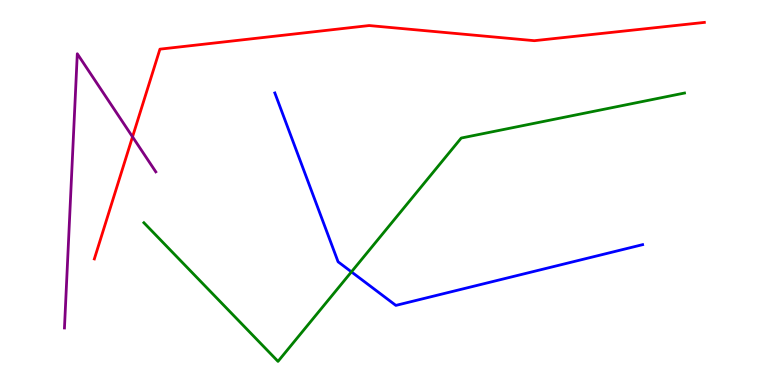[{'lines': ['blue', 'red'], 'intersections': []}, {'lines': ['green', 'red'], 'intersections': []}, {'lines': ['purple', 'red'], 'intersections': [{'x': 1.71, 'y': 6.45}]}, {'lines': ['blue', 'green'], 'intersections': [{'x': 4.53, 'y': 2.94}]}, {'lines': ['blue', 'purple'], 'intersections': []}, {'lines': ['green', 'purple'], 'intersections': []}]